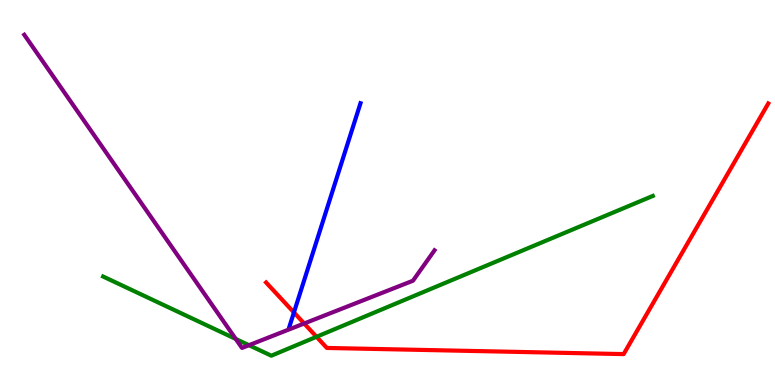[{'lines': ['blue', 'red'], 'intersections': [{'x': 3.79, 'y': 1.88}]}, {'lines': ['green', 'red'], 'intersections': [{'x': 4.08, 'y': 1.25}]}, {'lines': ['purple', 'red'], 'intersections': [{'x': 3.92, 'y': 1.6}]}, {'lines': ['blue', 'green'], 'intersections': []}, {'lines': ['blue', 'purple'], 'intersections': []}, {'lines': ['green', 'purple'], 'intersections': [{'x': 3.04, 'y': 1.2}, {'x': 3.21, 'y': 1.03}]}]